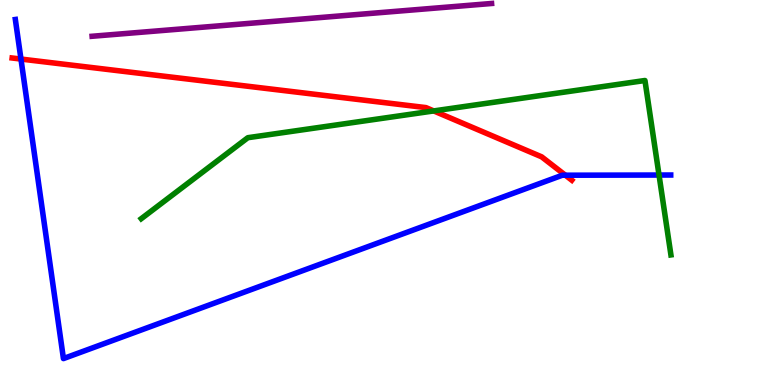[{'lines': ['blue', 'red'], 'intersections': [{'x': 0.27, 'y': 8.47}, {'x': 7.3, 'y': 5.45}]}, {'lines': ['green', 'red'], 'intersections': [{'x': 5.6, 'y': 7.12}]}, {'lines': ['purple', 'red'], 'intersections': []}, {'lines': ['blue', 'green'], 'intersections': [{'x': 8.5, 'y': 5.45}]}, {'lines': ['blue', 'purple'], 'intersections': []}, {'lines': ['green', 'purple'], 'intersections': []}]